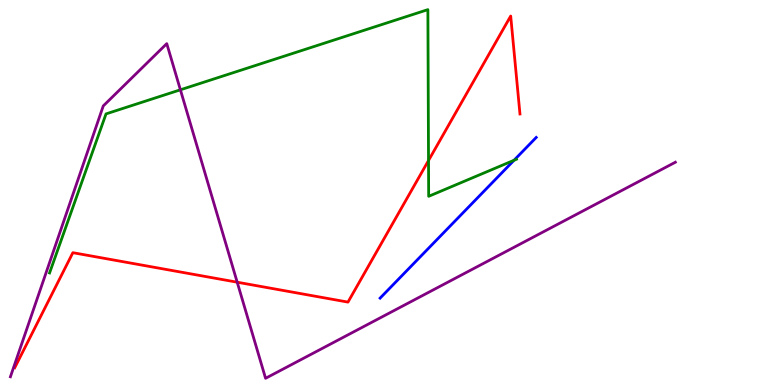[{'lines': ['blue', 'red'], 'intersections': []}, {'lines': ['green', 'red'], 'intersections': [{'x': 5.53, 'y': 5.83}]}, {'lines': ['purple', 'red'], 'intersections': [{'x': 3.06, 'y': 2.67}]}, {'lines': ['blue', 'green'], 'intersections': [{'x': 6.63, 'y': 5.84}]}, {'lines': ['blue', 'purple'], 'intersections': []}, {'lines': ['green', 'purple'], 'intersections': [{'x': 2.33, 'y': 7.67}]}]